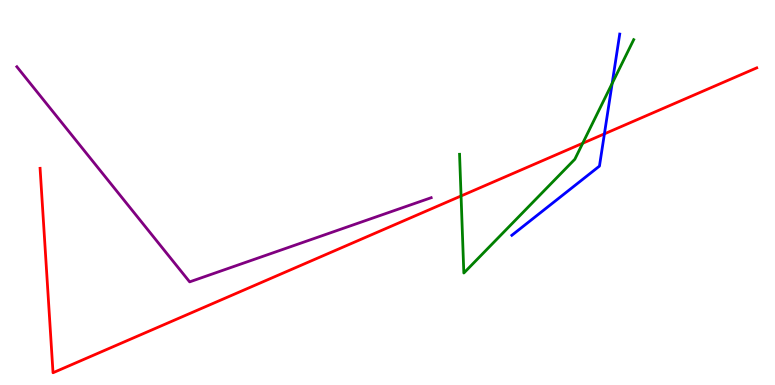[{'lines': ['blue', 'red'], 'intersections': [{'x': 7.8, 'y': 6.52}]}, {'lines': ['green', 'red'], 'intersections': [{'x': 5.95, 'y': 4.91}, {'x': 7.52, 'y': 6.28}]}, {'lines': ['purple', 'red'], 'intersections': []}, {'lines': ['blue', 'green'], 'intersections': [{'x': 7.9, 'y': 7.83}]}, {'lines': ['blue', 'purple'], 'intersections': []}, {'lines': ['green', 'purple'], 'intersections': []}]